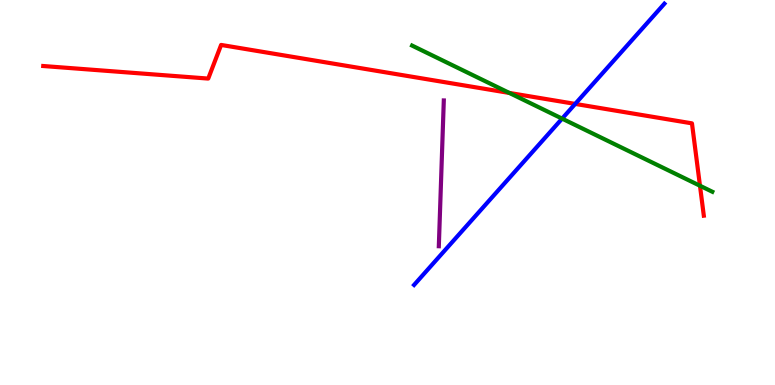[{'lines': ['blue', 'red'], 'intersections': [{'x': 7.42, 'y': 7.3}]}, {'lines': ['green', 'red'], 'intersections': [{'x': 6.57, 'y': 7.59}, {'x': 9.03, 'y': 5.18}]}, {'lines': ['purple', 'red'], 'intersections': []}, {'lines': ['blue', 'green'], 'intersections': [{'x': 7.25, 'y': 6.92}]}, {'lines': ['blue', 'purple'], 'intersections': []}, {'lines': ['green', 'purple'], 'intersections': []}]